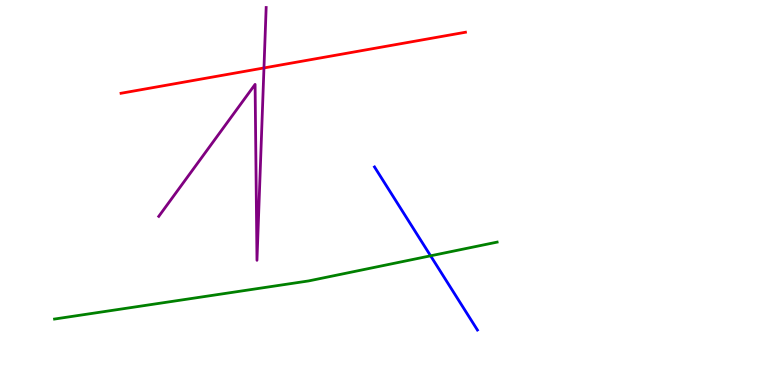[{'lines': ['blue', 'red'], 'intersections': []}, {'lines': ['green', 'red'], 'intersections': []}, {'lines': ['purple', 'red'], 'intersections': [{'x': 3.41, 'y': 8.24}]}, {'lines': ['blue', 'green'], 'intersections': [{'x': 5.56, 'y': 3.36}]}, {'lines': ['blue', 'purple'], 'intersections': []}, {'lines': ['green', 'purple'], 'intersections': []}]